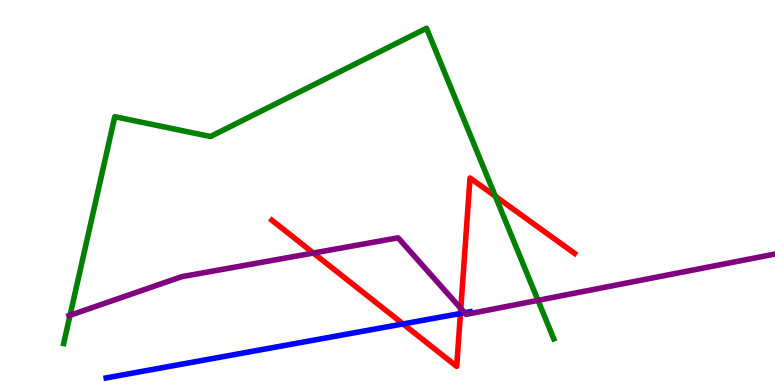[{'lines': ['blue', 'red'], 'intersections': [{'x': 5.2, 'y': 1.59}, {'x': 5.94, 'y': 1.86}]}, {'lines': ['green', 'red'], 'intersections': [{'x': 6.39, 'y': 4.9}]}, {'lines': ['purple', 'red'], 'intersections': [{'x': 4.04, 'y': 3.43}, {'x': 5.95, 'y': 1.99}]}, {'lines': ['blue', 'green'], 'intersections': []}, {'lines': ['blue', 'purple'], 'intersections': [{'x': 6.0, 'y': 1.88}]}, {'lines': ['green', 'purple'], 'intersections': [{'x': 0.904, 'y': 1.81}, {'x': 6.94, 'y': 2.2}]}]